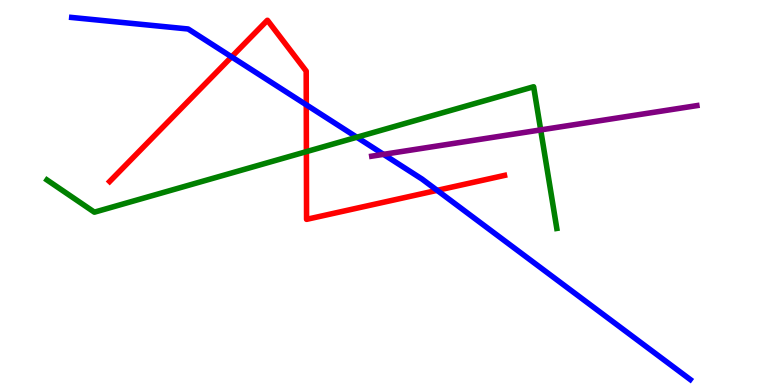[{'lines': ['blue', 'red'], 'intersections': [{'x': 2.99, 'y': 8.52}, {'x': 3.95, 'y': 7.28}, {'x': 5.64, 'y': 5.06}]}, {'lines': ['green', 'red'], 'intersections': [{'x': 3.95, 'y': 6.06}]}, {'lines': ['purple', 'red'], 'intersections': []}, {'lines': ['blue', 'green'], 'intersections': [{'x': 4.6, 'y': 6.44}]}, {'lines': ['blue', 'purple'], 'intersections': [{'x': 4.95, 'y': 5.99}]}, {'lines': ['green', 'purple'], 'intersections': [{'x': 6.98, 'y': 6.63}]}]